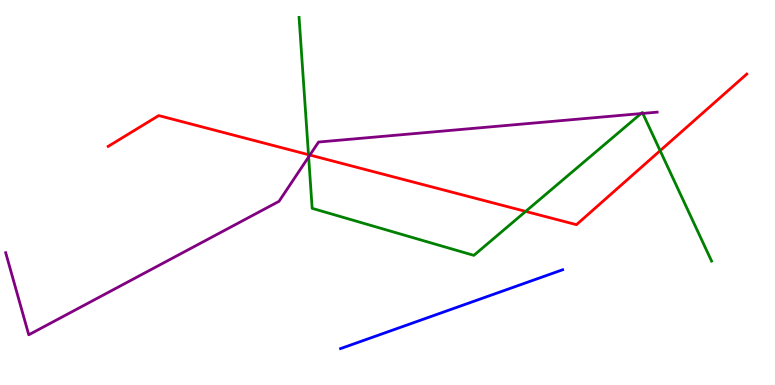[{'lines': ['blue', 'red'], 'intersections': []}, {'lines': ['green', 'red'], 'intersections': [{'x': 3.98, 'y': 5.98}, {'x': 6.78, 'y': 4.51}, {'x': 8.52, 'y': 6.09}]}, {'lines': ['purple', 'red'], 'intersections': [{'x': 4.0, 'y': 5.97}]}, {'lines': ['blue', 'green'], 'intersections': []}, {'lines': ['blue', 'purple'], 'intersections': []}, {'lines': ['green', 'purple'], 'intersections': [{'x': 3.98, 'y': 5.92}, {'x': 8.27, 'y': 7.05}, {'x': 8.29, 'y': 7.05}]}]